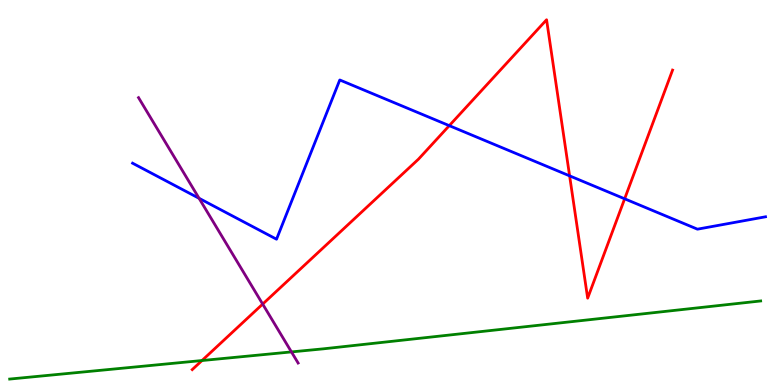[{'lines': ['blue', 'red'], 'intersections': [{'x': 5.8, 'y': 6.74}, {'x': 7.35, 'y': 5.43}, {'x': 8.06, 'y': 4.84}]}, {'lines': ['green', 'red'], 'intersections': [{'x': 2.61, 'y': 0.636}]}, {'lines': ['purple', 'red'], 'intersections': [{'x': 3.39, 'y': 2.1}]}, {'lines': ['blue', 'green'], 'intersections': []}, {'lines': ['blue', 'purple'], 'intersections': [{'x': 2.57, 'y': 4.85}]}, {'lines': ['green', 'purple'], 'intersections': [{'x': 3.76, 'y': 0.859}]}]